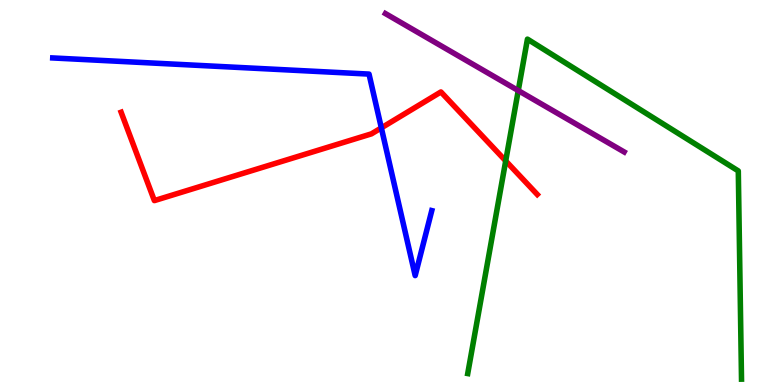[{'lines': ['blue', 'red'], 'intersections': [{'x': 4.92, 'y': 6.68}]}, {'lines': ['green', 'red'], 'intersections': [{'x': 6.53, 'y': 5.82}]}, {'lines': ['purple', 'red'], 'intersections': []}, {'lines': ['blue', 'green'], 'intersections': []}, {'lines': ['blue', 'purple'], 'intersections': []}, {'lines': ['green', 'purple'], 'intersections': [{'x': 6.69, 'y': 7.65}]}]